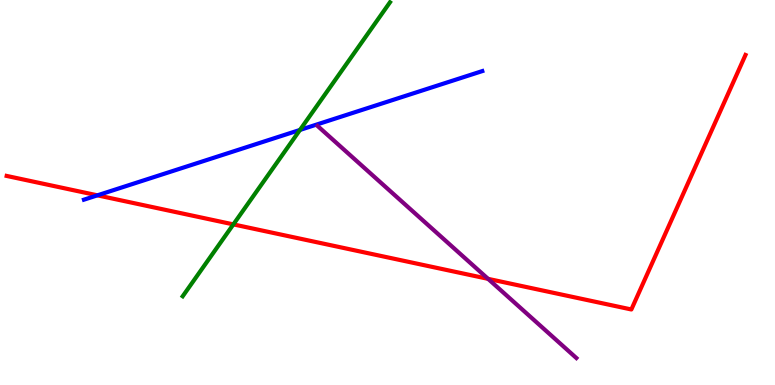[{'lines': ['blue', 'red'], 'intersections': [{'x': 1.26, 'y': 4.93}]}, {'lines': ['green', 'red'], 'intersections': [{'x': 3.01, 'y': 4.17}]}, {'lines': ['purple', 'red'], 'intersections': [{'x': 6.3, 'y': 2.76}]}, {'lines': ['blue', 'green'], 'intersections': [{'x': 3.87, 'y': 6.62}]}, {'lines': ['blue', 'purple'], 'intersections': []}, {'lines': ['green', 'purple'], 'intersections': []}]